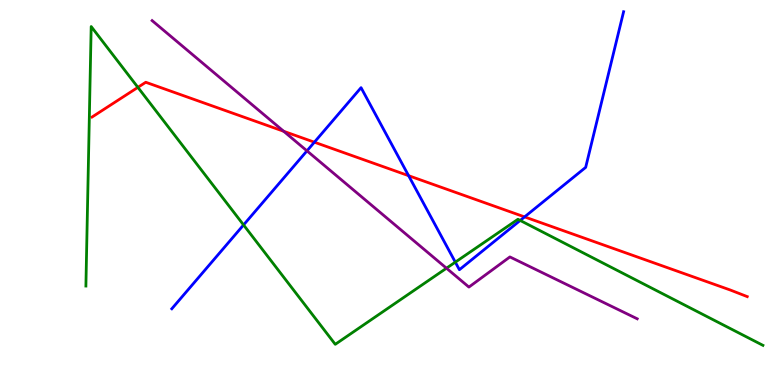[{'lines': ['blue', 'red'], 'intersections': [{'x': 4.06, 'y': 6.31}, {'x': 5.27, 'y': 5.44}, {'x': 6.77, 'y': 4.37}]}, {'lines': ['green', 'red'], 'intersections': [{'x': 1.78, 'y': 7.73}]}, {'lines': ['purple', 'red'], 'intersections': [{'x': 3.66, 'y': 6.59}]}, {'lines': ['blue', 'green'], 'intersections': [{'x': 3.14, 'y': 4.16}, {'x': 5.88, 'y': 3.19}, {'x': 6.71, 'y': 4.27}]}, {'lines': ['blue', 'purple'], 'intersections': [{'x': 3.96, 'y': 6.08}]}, {'lines': ['green', 'purple'], 'intersections': [{'x': 5.76, 'y': 3.03}]}]